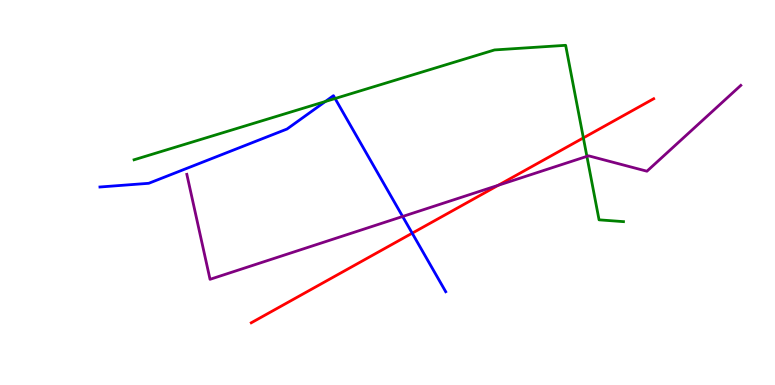[{'lines': ['blue', 'red'], 'intersections': [{'x': 5.32, 'y': 3.94}]}, {'lines': ['green', 'red'], 'intersections': [{'x': 7.53, 'y': 6.42}]}, {'lines': ['purple', 'red'], 'intersections': [{'x': 6.43, 'y': 5.19}]}, {'lines': ['blue', 'green'], 'intersections': [{'x': 4.2, 'y': 7.36}, {'x': 4.32, 'y': 7.44}]}, {'lines': ['blue', 'purple'], 'intersections': [{'x': 5.2, 'y': 4.38}]}, {'lines': ['green', 'purple'], 'intersections': [{'x': 7.57, 'y': 5.94}]}]